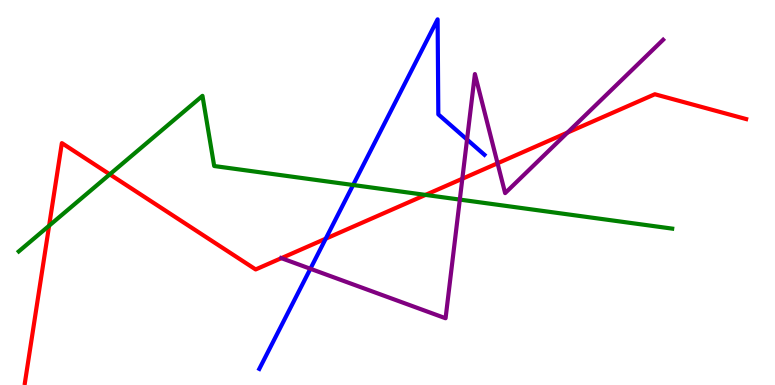[{'lines': ['blue', 'red'], 'intersections': [{'x': 4.2, 'y': 3.8}]}, {'lines': ['green', 'red'], 'intersections': [{'x': 0.634, 'y': 4.14}, {'x': 1.42, 'y': 5.47}, {'x': 5.49, 'y': 4.94}]}, {'lines': ['purple', 'red'], 'intersections': [{'x': 3.63, 'y': 3.29}, {'x': 5.97, 'y': 5.36}, {'x': 6.42, 'y': 5.76}, {'x': 7.32, 'y': 6.56}]}, {'lines': ['blue', 'green'], 'intersections': [{'x': 4.56, 'y': 5.19}]}, {'lines': ['blue', 'purple'], 'intersections': [{'x': 4.0, 'y': 3.02}, {'x': 6.03, 'y': 6.38}]}, {'lines': ['green', 'purple'], 'intersections': [{'x': 5.93, 'y': 4.82}]}]